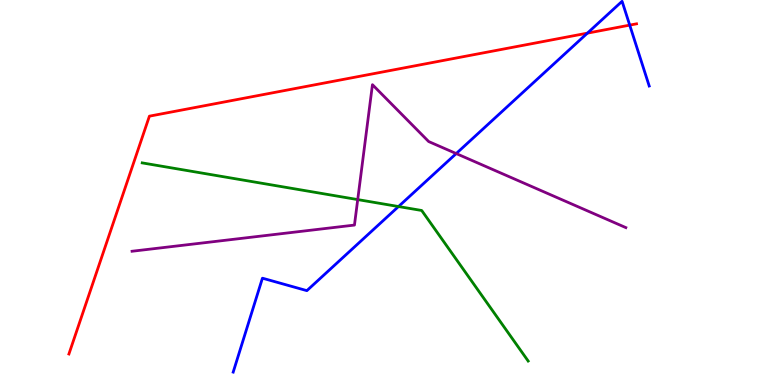[{'lines': ['blue', 'red'], 'intersections': [{'x': 7.58, 'y': 9.14}, {'x': 8.13, 'y': 9.35}]}, {'lines': ['green', 'red'], 'intersections': []}, {'lines': ['purple', 'red'], 'intersections': []}, {'lines': ['blue', 'green'], 'intersections': [{'x': 5.14, 'y': 4.64}]}, {'lines': ['blue', 'purple'], 'intersections': [{'x': 5.89, 'y': 6.01}]}, {'lines': ['green', 'purple'], 'intersections': [{'x': 4.62, 'y': 4.82}]}]